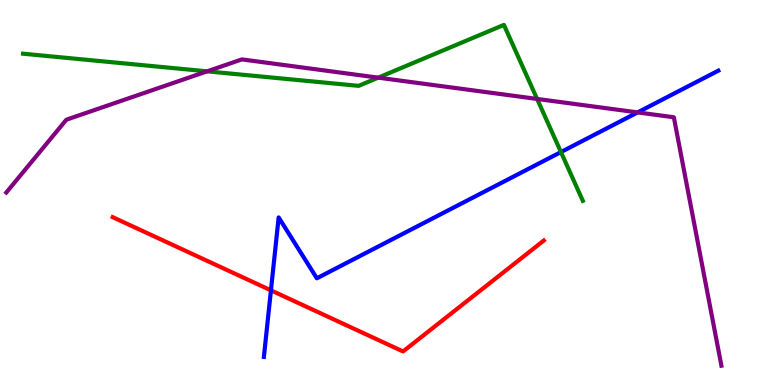[{'lines': ['blue', 'red'], 'intersections': [{'x': 3.5, 'y': 2.46}]}, {'lines': ['green', 'red'], 'intersections': []}, {'lines': ['purple', 'red'], 'intersections': []}, {'lines': ['blue', 'green'], 'intersections': [{'x': 7.24, 'y': 6.05}]}, {'lines': ['blue', 'purple'], 'intersections': [{'x': 8.23, 'y': 7.08}]}, {'lines': ['green', 'purple'], 'intersections': [{'x': 2.67, 'y': 8.15}, {'x': 4.88, 'y': 7.98}, {'x': 6.93, 'y': 7.43}]}]